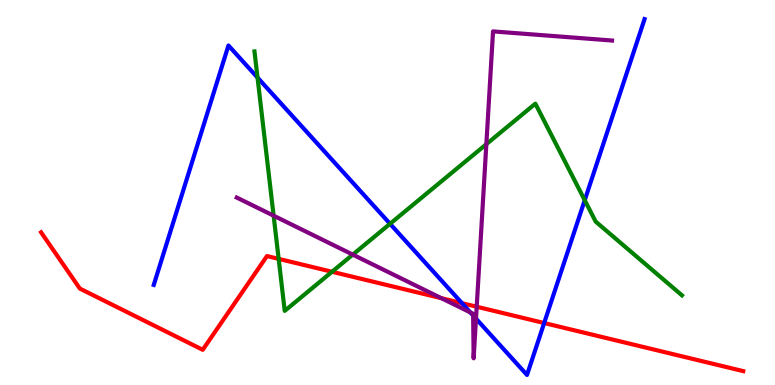[{'lines': ['blue', 'red'], 'intersections': [{'x': 5.96, 'y': 2.13}, {'x': 7.02, 'y': 1.61}]}, {'lines': ['green', 'red'], 'intersections': [{'x': 3.6, 'y': 3.28}, {'x': 4.28, 'y': 2.94}]}, {'lines': ['purple', 'red'], 'intersections': [{'x': 5.7, 'y': 2.25}, {'x': 6.15, 'y': 2.03}]}, {'lines': ['blue', 'green'], 'intersections': [{'x': 3.32, 'y': 7.99}, {'x': 5.03, 'y': 4.19}, {'x': 7.54, 'y': 4.8}]}, {'lines': ['blue', 'purple'], 'intersections': [{'x': 6.07, 'y': 1.88}, {'x': 6.11, 'y': 1.81}, {'x': 6.14, 'y': 1.72}]}, {'lines': ['green', 'purple'], 'intersections': [{'x': 3.53, 'y': 4.4}, {'x': 4.55, 'y': 3.39}, {'x': 6.28, 'y': 6.25}]}]